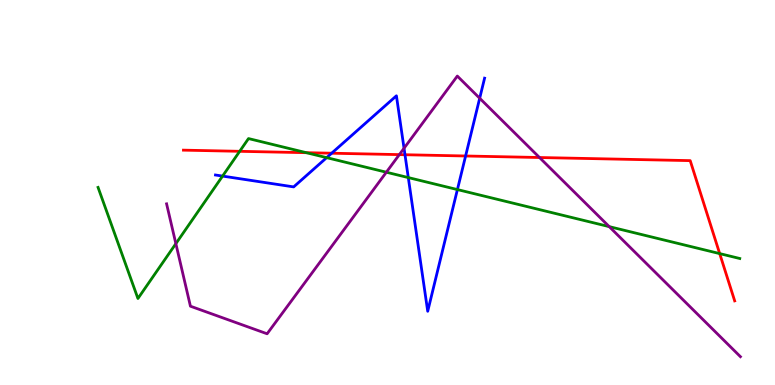[{'lines': ['blue', 'red'], 'intersections': [{'x': 4.28, 'y': 6.02}, {'x': 5.23, 'y': 5.98}, {'x': 6.01, 'y': 5.95}]}, {'lines': ['green', 'red'], 'intersections': [{'x': 3.09, 'y': 6.07}, {'x': 3.95, 'y': 6.03}, {'x': 9.29, 'y': 3.41}]}, {'lines': ['purple', 'red'], 'intersections': [{'x': 5.15, 'y': 5.98}, {'x': 6.96, 'y': 5.91}]}, {'lines': ['blue', 'green'], 'intersections': [{'x': 2.87, 'y': 5.43}, {'x': 4.21, 'y': 5.91}, {'x': 5.27, 'y': 5.39}, {'x': 5.9, 'y': 5.08}]}, {'lines': ['blue', 'purple'], 'intersections': [{'x': 5.21, 'y': 6.15}, {'x': 6.19, 'y': 7.45}]}, {'lines': ['green', 'purple'], 'intersections': [{'x': 2.27, 'y': 3.67}, {'x': 4.99, 'y': 5.53}, {'x': 7.86, 'y': 4.11}]}]